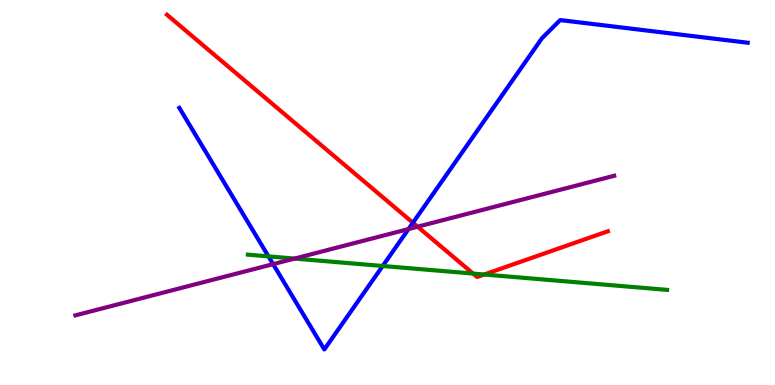[{'lines': ['blue', 'red'], 'intersections': [{'x': 5.33, 'y': 4.21}]}, {'lines': ['green', 'red'], 'intersections': [{'x': 6.1, 'y': 2.89}, {'x': 6.25, 'y': 2.87}]}, {'lines': ['purple', 'red'], 'intersections': [{'x': 5.39, 'y': 4.11}]}, {'lines': ['blue', 'green'], 'intersections': [{'x': 3.46, 'y': 3.34}, {'x': 4.94, 'y': 3.09}]}, {'lines': ['blue', 'purple'], 'intersections': [{'x': 3.52, 'y': 3.14}, {'x': 5.27, 'y': 4.05}]}, {'lines': ['green', 'purple'], 'intersections': [{'x': 3.8, 'y': 3.28}]}]